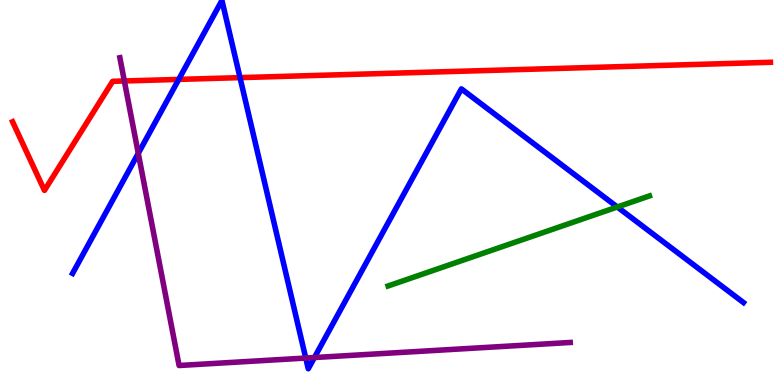[{'lines': ['blue', 'red'], 'intersections': [{'x': 2.31, 'y': 7.94}, {'x': 3.1, 'y': 7.98}]}, {'lines': ['green', 'red'], 'intersections': []}, {'lines': ['purple', 'red'], 'intersections': [{'x': 1.6, 'y': 7.9}]}, {'lines': ['blue', 'green'], 'intersections': [{'x': 7.97, 'y': 4.62}]}, {'lines': ['blue', 'purple'], 'intersections': [{'x': 1.78, 'y': 6.02}, {'x': 3.95, 'y': 0.7}, {'x': 4.06, 'y': 0.713}]}, {'lines': ['green', 'purple'], 'intersections': []}]